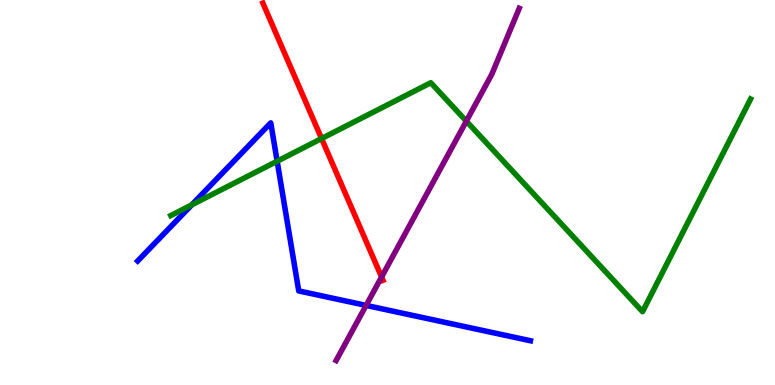[{'lines': ['blue', 'red'], 'intersections': []}, {'lines': ['green', 'red'], 'intersections': [{'x': 4.15, 'y': 6.4}]}, {'lines': ['purple', 'red'], 'intersections': [{'x': 4.92, 'y': 2.81}]}, {'lines': ['blue', 'green'], 'intersections': [{'x': 2.47, 'y': 4.68}, {'x': 3.58, 'y': 5.81}]}, {'lines': ['blue', 'purple'], 'intersections': [{'x': 4.72, 'y': 2.07}]}, {'lines': ['green', 'purple'], 'intersections': [{'x': 6.02, 'y': 6.85}]}]